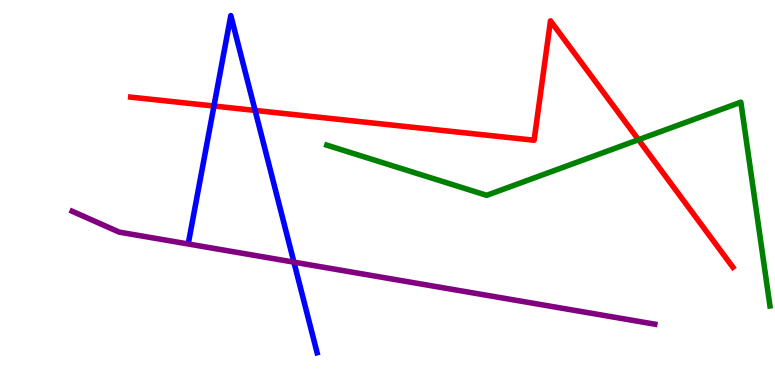[{'lines': ['blue', 'red'], 'intersections': [{'x': 2.76, 'y': 7.25}, {'x': 3.29, 'y': 7.13}]}, {'lines': ['green', 'red'], 'intersections': [{'x': 8.24, 'y': 6.37}]}, {'lines': ['purple', 'red'], 'intersections': []}, {'lines': ['blue', 'green'], 'intersections': []}, {'lines': ['blue', 'purple'], 'intersections': [{'x': 3.79, 'y': 3.19}]}, {'lines': ['green', 'purple'], 'intersections': []}]